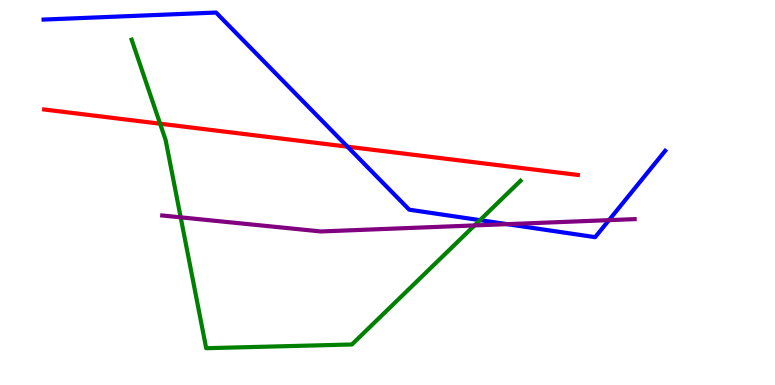[{'lines': ['blue', 'red'], 'intersections': [{'x': 4.48, 'y': 6.19}]}, {'lines': ['green', 'red'], 'intersections': [{'x': 2.07, 'y': 6.79}]}, {'lines': ['purple', 'red'], 'intersections': []}, {'lines': ['blue', 'green'], 'intersections': [{'x': 6.19, 'y': 4.28}]}, {'lines': ['blue', 'purple'], 'intersections': [{'x': 6.54, 'y': 4.18}, {'x': 7.86, 'y': 4.28}]}, {'lines': ['green', 'purple'], 'intersections': [{'x': 2.33, 'y': 4.35}, {'x': 6.12, 'y': 4.14}]}]